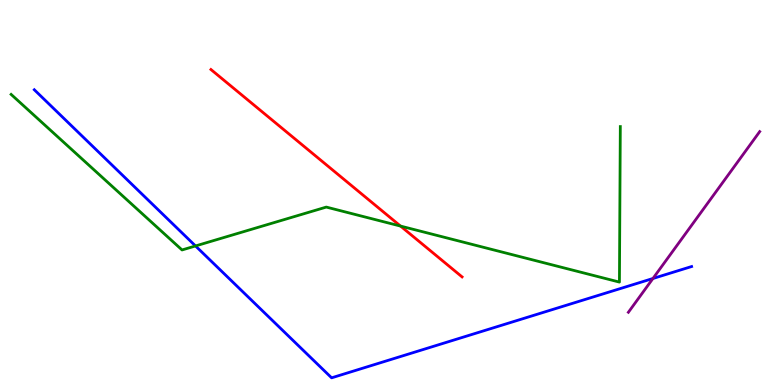[{'lines': ['blue', 'red'], 'intersections': []}, {'lines': ['green', 'red'], 'intersections': [{'x': 5.17, 'y': 4.13}]}, {'lines': ['purple', 'red'], 'intersections': []}, {'lines': ['blue', 'green'], 'intersections': [{'x': 2.52, 'y': 3.61}]}, {'lines': ['blue', 'purple'], 'intersections': [{'x': 8.43, 'y': 2.77}]}, {'lines': ['green', 'purple'], 'intersections': []}]